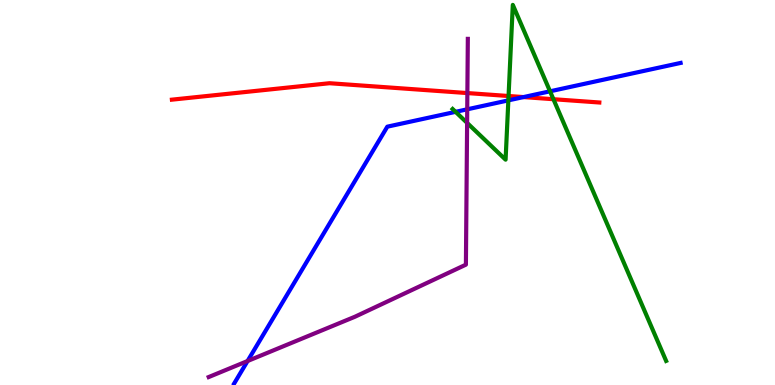[{'lines': ['blue', 'red'], 'intersections': [{'x': 6.75, 'y': 7.48}]}, {'lines': ['green', 'red'], 'intersections': [{'x': 6.56, 'y': 7.51}, {'x': 7.14, 'y': 7.42}]}, {'lines': ['purple', 'red'], 'intersections': [{'x': 6.03, 'y': 7.58}]}, {'lines': ['blue', 'green'], 'intersections': [{'x': 5.88, 'y': 7.1}, {'x': 6.56, 'y': 7.39}, {'x': 7.1, 'y': 7.63}]}, {'lines': ['blue', 'purple'], 'intersections': [{'x': 3.19, 'y': 0.623}, {'x': 6.03, 'y': 7.16}]}, {'lines': ['green', 'purple'], 'intersections': [{'x': 6.03, 'y': 6.81}]}]